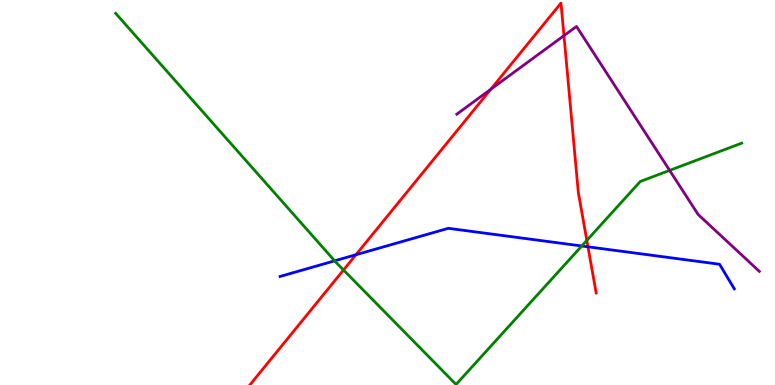[{'lines': ['blue', 'red'], 'intersections': [{'x': 4.59, 'y': 3.38}, {'x': 7.59, 'y': 3.59}]}, {'lines': ['green', 'red'], 'intersections': [{'x': 4.43, 'y': 2.99}, {'x': 7.57, 'y': 3.76}]}, {'lines': ['purple', 'red'], 'intersections': [{'x': 6.33, 'y': 7.68}, {'x': 7.28, 'y': 9.07}]}, {'lines': ['blue', 'green'], 'intersections': [{'x': 4.32, 'y': 3.23}, {'x': 7.51, 'y': 3.61}]}, {'lines': ['blue', 'purple'], 'intersections': []}, {'lines': ['green', 'purple'], 'intersections': [{'x': 8.64, 'y': 5.57}]}]